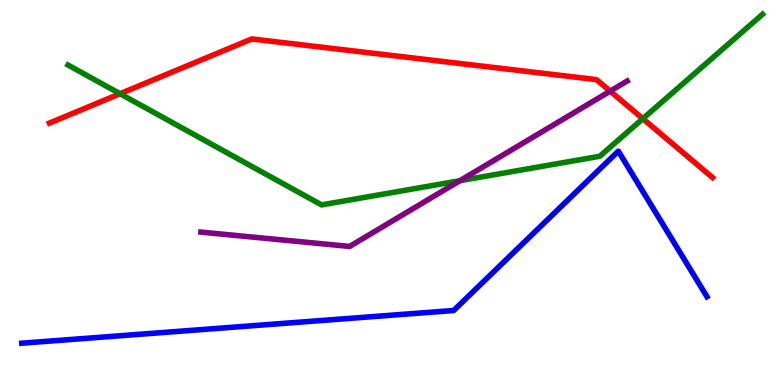[{'lines': ['blue', 'red'], 'intersections': []}, {'lines': ['green', 'red'], 'intersections': [{'x': 1.55, 'y': 7.57}, {'x': 8.29, 'y': 6.92}]}, {'lines': ['purple', 'red'], 'intersections': [{'x': 7.87, 'y': 7.63}]}, {'lines': ['blue', 'green'], 'intersections': []}, {'lines': ['blue', 'purple'], 'intersections': []}, {'lines': ['green', 'purple'], 'intersections': [{'x': 5.93, 'y': 5.31}]}]